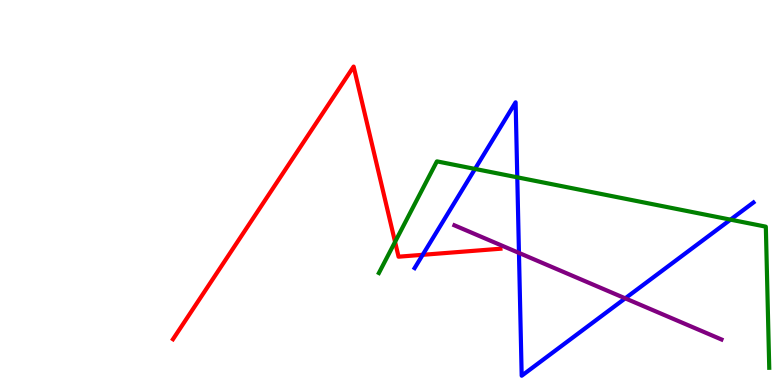[{'lines': ['blue', 'red'], 'intersections': [{'x': 5.45, 'y': 3.38}]}, {'lines': ['green', 'red'], 'intersections': [{'x': 5.1, 'y': 3.72}]}, {'lines': ['purple', 'red'], 'intersections': []}, {'lines': ['blue', 'green'], 'intersections': [{'x': 6.13, 'y': 5.61}, {'x': 6.67, 'y': 5.39}, {'x': 9.43, 'y': 4.29}]}, {'lines': ['blue', 'purple'], 'intersections': [{'x': 6.7, 'y': 3.43}, {'x': 8.07, 'y': 2.25}]}, {'lines': ['green', 'purple'], 'intersections': []}]